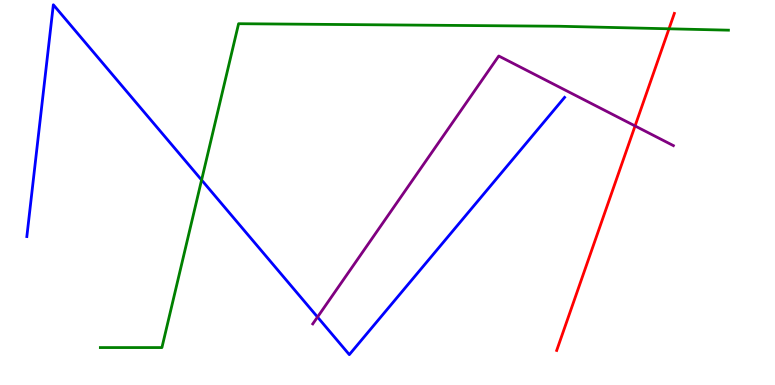[{'lines': ['blue', 'red'], 'intersections': []}, {'lines': ['green', 'red'], 'intersections': [{'x': 8.63, 'y': 9.25}]}, {'lines': ['purple', 'red'], 'intersections': [{'x': 8.19, 'y': 6.73}]}, {'lines': ['blue', 'green'], 'intersections': [{'x': 2.6, 'y': 5.32}]}, {'lines': ['blue', 'purple'], 'intersections': [{'x': 4.1, 'y': 1.77}]}, {'lines': ['green', 'purple'], 'intersections': []}]